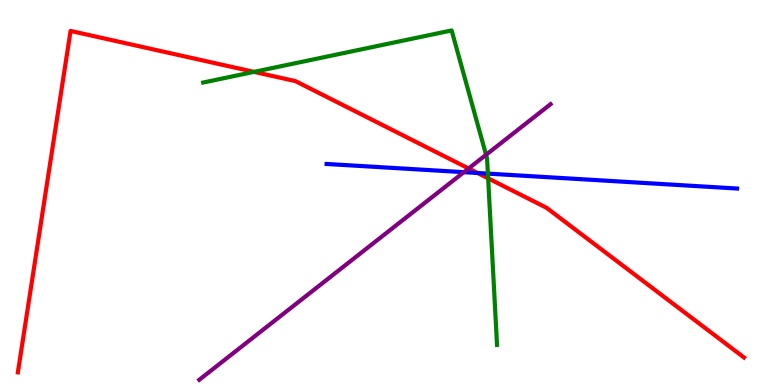[{'lines': ['blue', 'red'], 'intersections': [{'x': 6.16, 'y': 5.51}]}, {'lines': ['green', 'red'], 'intersections': [{'x': 3.28, 'y': 8.13}, {'x': 6.3, 'y': 5.37}]}, {'lines': ['purple', 'red'], 'intersections': [{'x': 6.05, 'y': 5.62}]}, {'lines': ['blue', 'green'], 'intersections': [{'x': 6.3, 'y': 5.49}]}, {'lines': ['blue', 'purple'], 'intersections': [{'x': 5.99, 'y': 5.53}]}, {'lines': ['green', 'purple'], 'intersections': [{'x': 6.27, 'y': 5.98}]}]